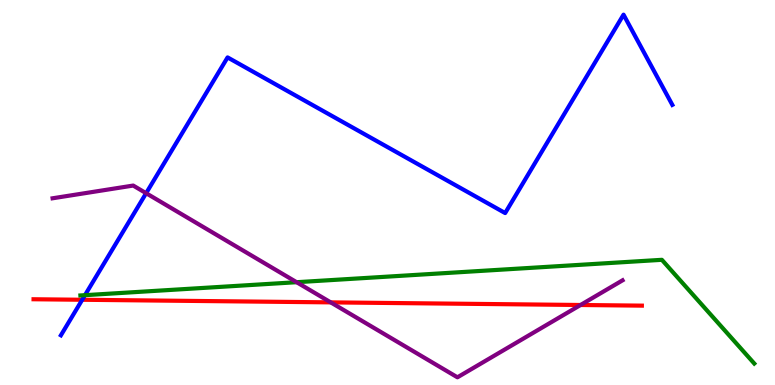[{'lines': ['blue', 'red'], 'intersections': [{'x': 1.06, 'y': 2.21}]}, {'lines': ['green', 'red'], 'intersections': []}, {'lines': ['purple', 'red'], 'intersections': [{'x': 4.27, 'y': 2.15}, {'x': 7.49, 'y': 2.08}]}, {'lines': ['blue', 'green'], 'intersections': [{'x': 1.1, 'y': 2.33}]}, {'lines': ['blue', 'purple'], 'intersections': [{'x': 1.89, 'y': 4.98}]}, {'lines': ['green', 'purple'], 'intersections': [{'x': 3.83, 'y': 2.67}]}]